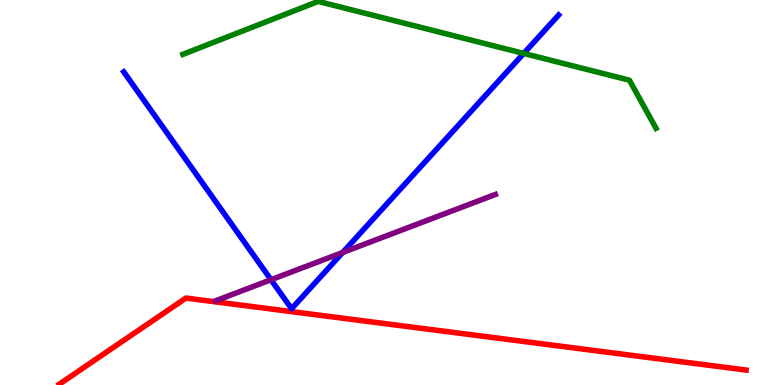[{'lines': ['blue', 'red'], 'intersections': []}, {'lines': ['green', 'red'], 'intersections': []}, {'lines': ['purple', 'red'], 'intersections': []}, {'lines': ['blue', 'green'], 'intersections': [{'x': 6.76, 'y': 8.61}]}, {'lines': ['blue', 'purple'], 'intersections': [{'x': 3.5, 'y': 2.73}, {'x': 4.42, 'y': 3.44}]}, {'lines': ['green', 'purple'], 'intersections': []}]